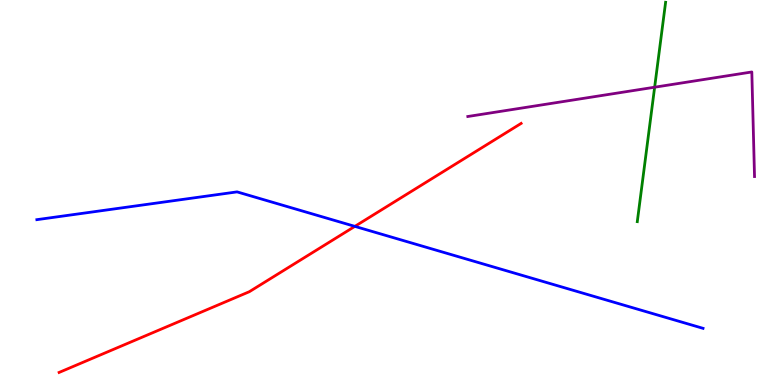[{'lines': ['blue', 'red'], 'intersections': [{'x': 4.58, 'y': 4.12}]}, {'lines': ['green', 'red'], 'intersections': []}, {'lines': ['purple', 'red'], 'intersections': []}, {'lines': ['blue', 'green'], 'intersections': []}, {'lines': ['blue', 'purple'], 'intersections': []}, {'lines': ['green', 'purple'], 'intersections': [{'x': 8.45, 'y': 7.73}]}]